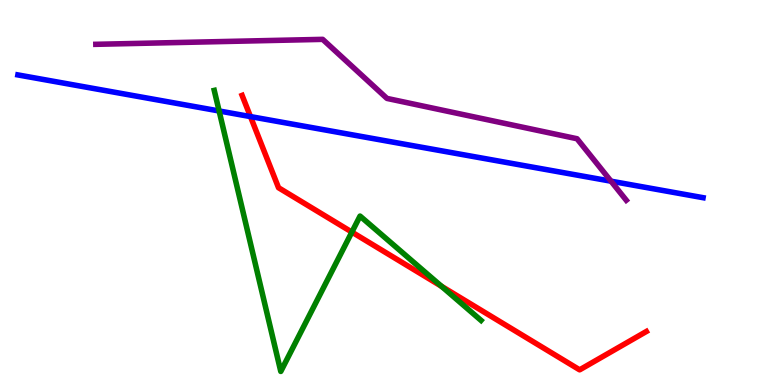[{'lines': ['blue', 'red'], 'intersections': [{'x': 3.23, 'y': 6.97}]}, {'lines': ['green', 'red'], 'intersections': [{'x': 4.54, 'y': 3.97}, {'x': 5.7, 'y': 2.56}]}, {'lines': ['purple', 'red'], 'intersections': []}, {'lines': ['blue', 'green'], 'intersections': [{'x': 2.83, 'y': 7.12}]}, {'lines': ['blue', 'purple'], 'intersections': [{'x': 7.88, 'y': 5.29}]}, {'lines': ['green', 'purple'], 'intersections': []}]